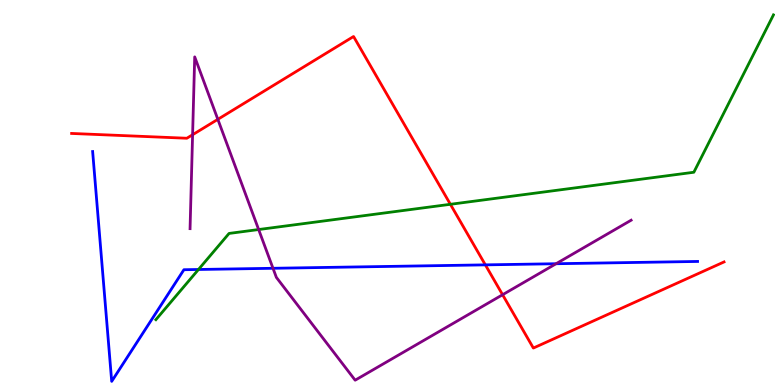[{'lines': ['blue', 'red'], 'intersections': [{'x': 6.26, 'y': 3.12}]}, {'lines': ['green', 'red'], 'intersections': [{'x': 5.81, 'y': 4.69}]}, {'lines': ['purple', 'red'], 'intersections': [{'x': 2.49, 'y': 6.5}, {'x': 2.81, 'y': 6.9}, {'x': 6.49, 'y': 2.34}]}, {'lines': ['blue', 'green'], 'intersections': [{'x': 2.56, 'y': 3.0}]}, {'lines': ['blue', 'purple'], 'intersections': [{'x': 3.52, 'y': 3.03}, {'x': 7.18, 'y': 3.15}]}, {'lines': ['green', 'purple'], 'intersections': [{'x': 3.34, 'y': 4.04}]}]